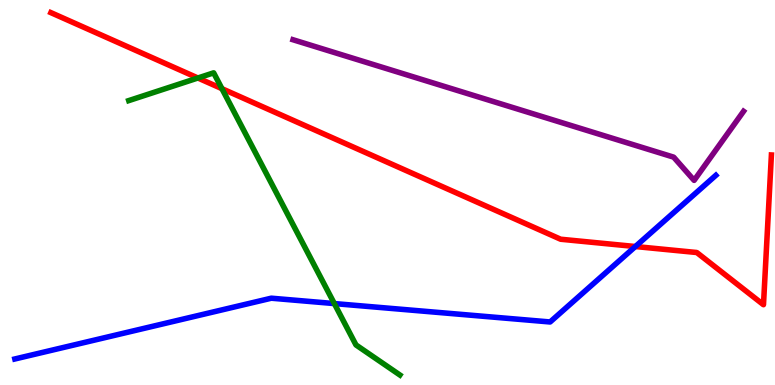[{'lines': ['blue', 'red'], 'intersections': [{'x': 8.2, 'y': 3.6}]}, {'lines': ['green', 'red'], 'intersections': [{'x': 2.55, 'y': 7.97}, {'x': 2.86, 'y': 7.7}]}, {'lines': ['purple', 'red'], 'intersections': []}, {'lines': ['blue', 'green'], 'intersections': [{'x': 4.31, 'y': 2.12}]}, {'lines': ['blue', 'purple'], 'intersections': []}, {'lines': ['green', 'purple'], 'intersections': []}]